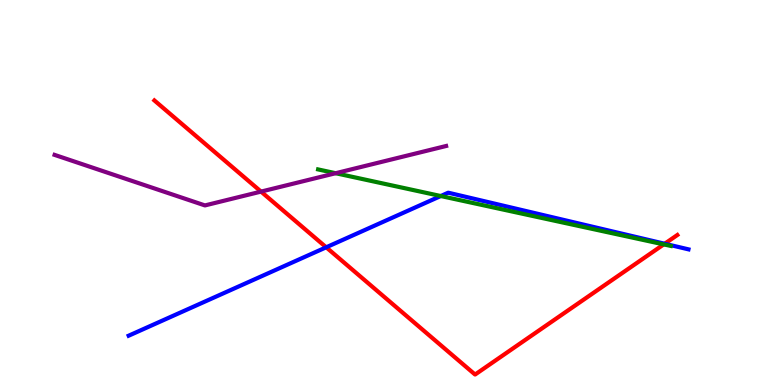[{'lines': ['blue', 'red'], 'intersections': [{'x': 4.21, 'y': 3.58}, {'x': 8.58, 'y': 3.67}]}, {'lines': ['green', 'red'], 'intersections': [{'x': 8.56, 'y': 3.65}]}, {'lines': ['purple', 'red'], 'intersections': [{'x': 3.37, 'y': 5.02}]}, {'lines': ['blue', 'green'], 'intersections': [{'x': 5.69, 'y': 4.91}]}, {'lines': ['blue', 'purple'], 'intersections': []}, {'lines': ['green', 'purple'], 'intersections': [{'x': 4.33, 'y': 5.5}]}]